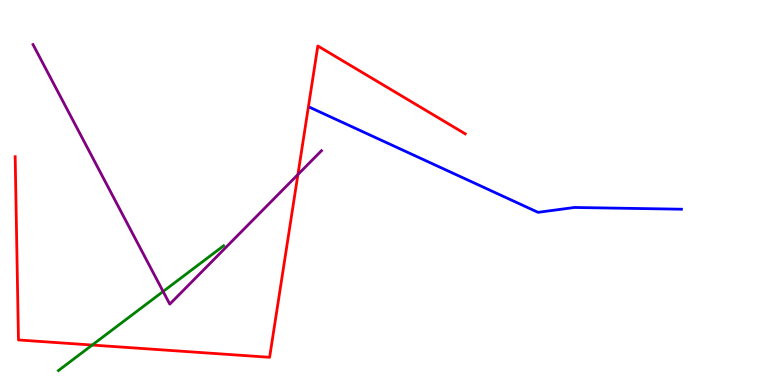[{'lines': ['blue', 'red'], 'intersections': []}, {'lines': ['green', 'red'], 'intersections': [{'x': 1.19, 'y': 1.04}]}, {'lines': ['purple', 'red'], 'intersections': [{'x': 3.84, 'y': 5.47}]}, {'lines': ['blue', 'green'], 'intersections': []}, {'lines': ['blue', 'purple'], 'intersections': []}, {'lines': ['green', 'purple'], 'intersections': [{'x': 2.1, 'y': 2.43}]}]